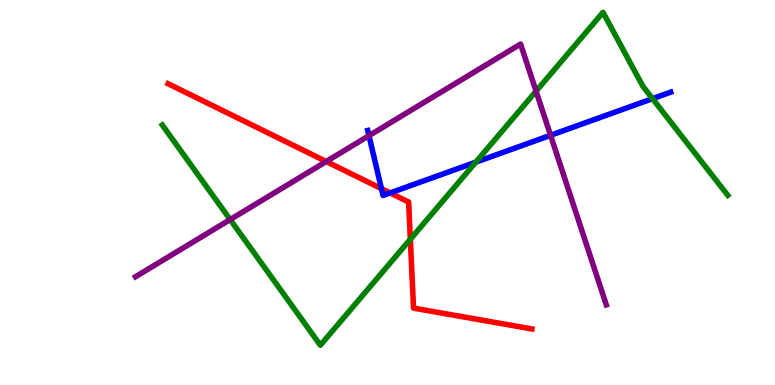[{'lines': ['blue', 'red'], 'intersections': [{'x': 4.92, 'y': 5.1}, {'x': 5.03, 'y': 4.99}]}, {'lines': ['green', 'red'], 'intersections': [{'x': 5.29, 'y': 3.79}]}, {'lines': ['purple', 'red'], 'intersections': [{'x': 4.21, 'y': 5.8}]}, {'lines': ['blue', 'green'], 'intersections': [{'x': 6.14, 'y': 5.79}, {'x': 8.42, 'y': 7.44}]}, {'lines': ['blue', 'purple'], 'intersections': [{'x': 4.76, 'y': 6.48}, {'x': 7.1, 'y': 6.49}]}, {'lines': ['green', 'purple'], 'intersections': [{'x': 2.97, 'y': 4.3}, {'x': 6.92, 'y': 7.63}]}]